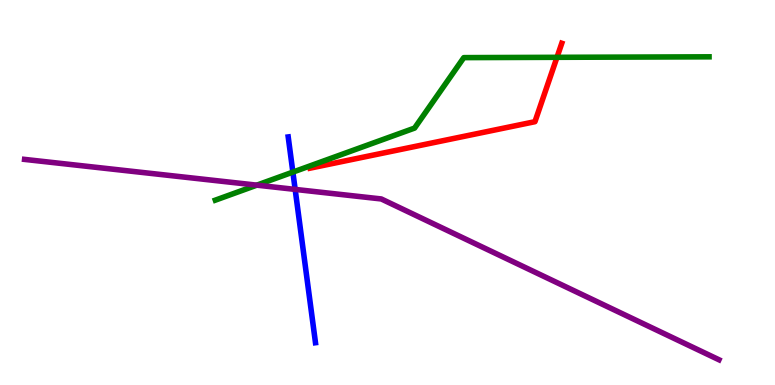[{'lines': ['blue', 'red'], 'intersections': []}, {'lines': ['green', 'red'], 'intersections': [{'x': 7.19, 'y': 8.51}]}, {'lines': ['purple', 'red'], 'intersections': []}, {'lines': ['blue', 'green'], 'intersections': [{'x': 3.78, 'y': 5.53}]}, {'lines': ['blue', 'purple'], 'intersections': [{'x': 3.81, 'y': 5.08}]}, {'lines': ['green', 'purple'], 'intersections': [{'x': 3.31, 'y': 5.19}]}]